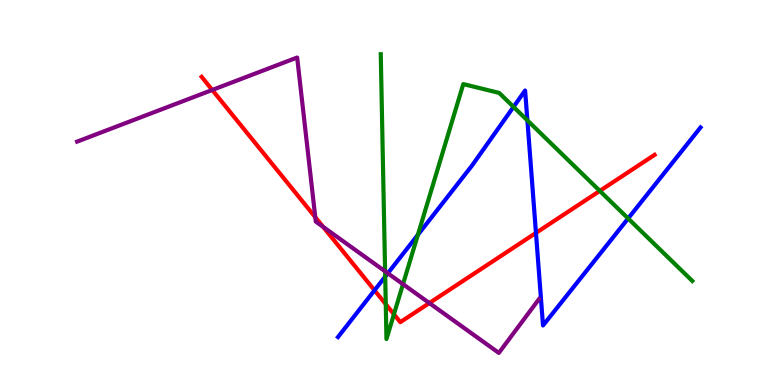[{'lines': ['blue', 'red'], 'intersections': [{'x': 4.83, 'y': 2.46}, {'x': 6.92, 'y': 3.95}]}, {'lines': ['green', 'red'], 'intersections': [{'x': 4.98, 'y': 2.1}, {'x': 5.08, 'y': 1.84}, {'x': 7.74, 'y': 5.04}]}, {'lines': ['purple', 'red'], 'intersections': [{'x': 2.74, 'y': 7.66}, {'x': 4.07, 'y': 4.36}, {'x': 4.17, 'y': 4.11}, {'x': 5.54, 'y': 2.13}]}, {'lines': ['blue', 'green'], 'intersections': [{'x': 4.97, 'y': 2.81}, {'x': 5.39, 'y': 3.9}, {'x': 6.63, 'y': 7.22}, {'x': 6.81, 'y': 6.87}, {'x': 8.1, 'y': 4.33}]}, {'lines': ['blue', 'purple'], 'intersections': [{'x': 5.0, 'y': 2.9}]}, {'lines': ['green', 'purple'], 'intersections': [{'x': 4.97, 'y': 2.95}, {'x': 5.2, 'y': 2.62}]}]